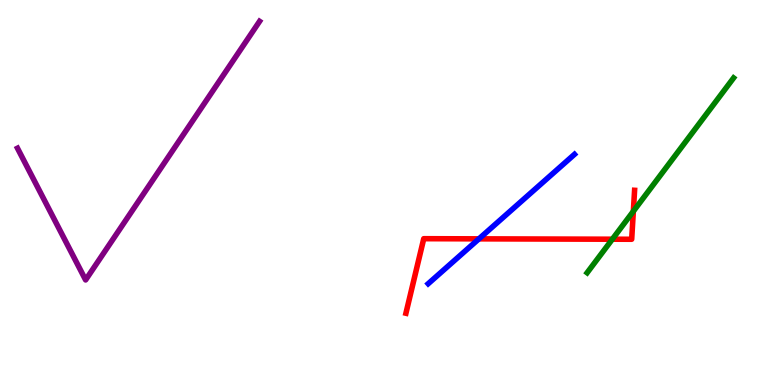[{'lines': ['blue', 'red'], 'intersections': [{'x': 6.18, 'y': 3.8}]}, {'lines': ['green', 'red'], 'intersections': [{'x': 7.9, 'y': 3.79}, {'x': 8.17, 'y': 4.51}]}, {'lines': ['purple', 'red'], 'intersections': []}, {'lines': ['blue', 'green'], 'intersections': []}, {'lines': ['blue', 'purple'], 'intersections': []}, {'lines': ['green', 'purple'], 'intersections': []}]